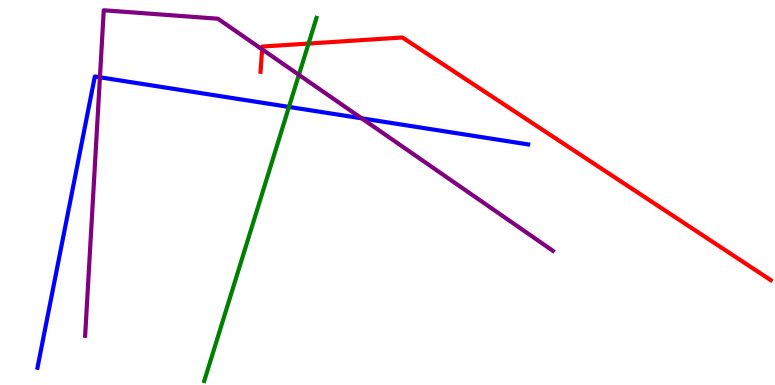[{'lines': ['blue', 'red'], 'intersections': []}, {'lines': ['green', 'red'], 'intersections': [{'x': 3.98, 'y': 8.87}]}, {'lines': ['purple', 'red'], 'intersections': [{'x': 3.38, 'y': 8.72}]}, {'lines': ['blue', 'green'], 'intersections': [{'x': 3.73, 'y': 7.22}]}, {'lines': ['blue', 'purple'], 'intersections': [{'x': 1.29, 'y': 7.99}, {'x': 4.67, 'y': 6.93}]}, {'lines': ['green', 'purple'], 'intersections': [{'x': 3.86, 'y': 8.06}]}]